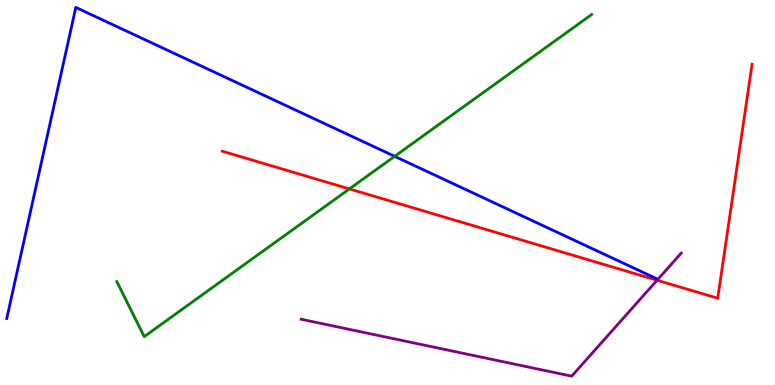[{'lines': ['blue', 'red'], 'intersections': []}, {'lines': ['green', 'red'], 'intersections': [{'x': 4.51, 'y': 5.09}]}, {'lines': ['purple', 'red'], 'intersections': [{'x': 8.48, 'y': 2.72}]}, {'lines': ['blue', 'green'], 'intersections': [{'x': 5.09, 'y': 5.94}]}, {'lines': ['blue', 'purple'], 'intersections': []}, {'lines': ['green', 'purple'], 'intersections': []}]